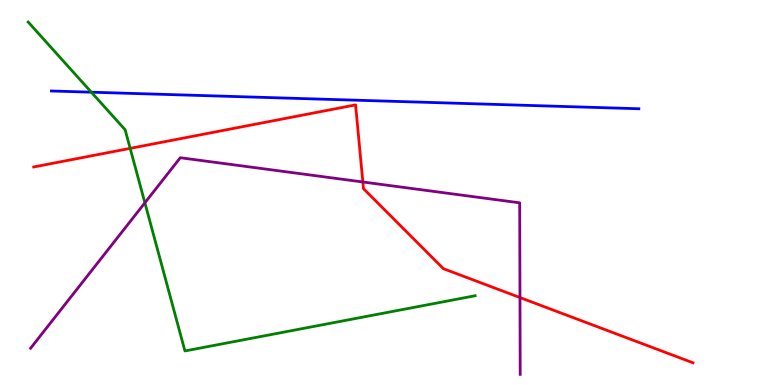[{'lines': ['blue', 'red'], 'intersections': []}, {'lines': ['green', 'red'], 'intersections': [{'x': 1.68, 'y': 6.15}]}, {'lines': ['purple', 'red'], 'intersections': [{'x': 4.68, 'y': 5.27}, {'x': 6.71, 'y': 2.27}]}, {'lines': ['blue', 'green'], 'intersections': [{'x': 1.18, 'y': 7.61}]}, {'lines': ['blue', 'purple'], 'intersections': []}, {'lines': ['green', 'purple'], 'intersections': [{'x': 1.87, 'y': 4.73}]}]